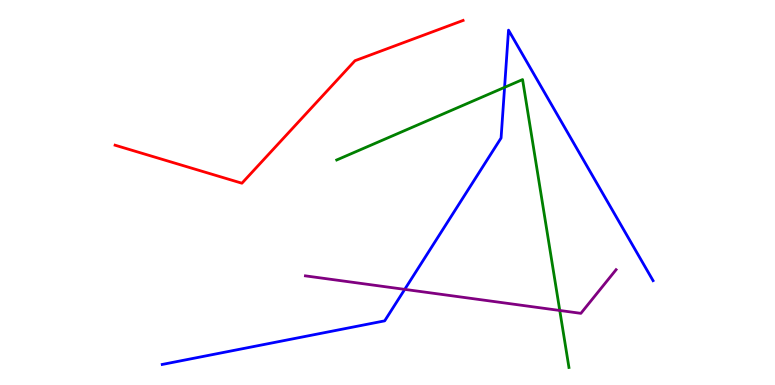[{'lines': ['blue', 'red'], 'intersections': []}, {'lines': ['green', 'red'], 'intersections': []}, {'lines': ['purple', 'red'], 'intersections': []}, {'lines': ['blue', 'green'], 'intersections': [{'x': 6.51, 'y': 7.73}]}, {'lines': ['blue', 'purple'], 'intersections': [{'x': 5.22, 'y': 2.48}]}, {'lines': ['green', 'purple'], 'intersections': [{'x': 7.22, 'y': 1.94}]}]